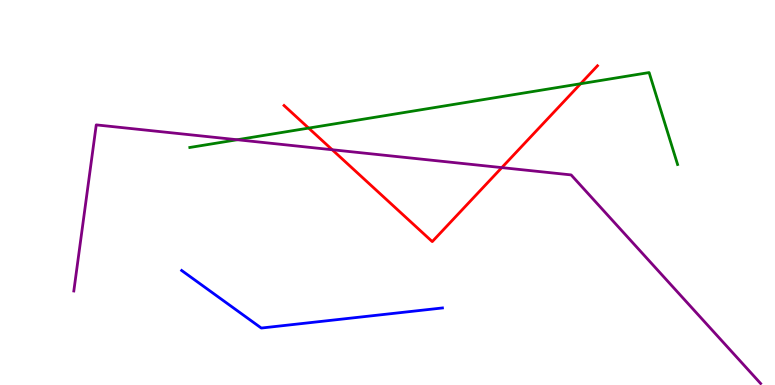[{'lines': ['blue', 'red'], 'intersections': []}, {'lines': ['green', 'red'], 'intersections': [{'x': 3.98, 'y': 6.67}, {'x': 7.49, 'y': 7.82}]}, {'lines': ['purple', 'red'], 'intersections': [{'x': 4.29, 'y': 6.11}, {'x': 6.47, 'y': 5.65}]}, {'lines': ['blue', 'green'], 'intersections': []}, {'lines': ['blue', 'purple'], 'intersections': []}, {'lines': ['green', 'purple'], 'intersections': [{'x': 3.06, 'y': 6.37}]}]